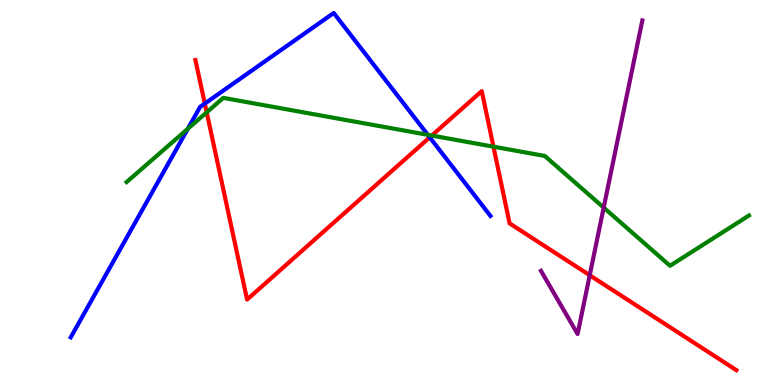[{'lines': ['blue', 'red'], 'intersections': [{'x': 2.64, 'y': 7.31}, {'x': 5.55, 'y': 6.43}]}, {'lines': ['green', 'red'], 'intersections': [{'x': 2.67, 'y': 7.08}, {'x': 5.57, 'y': 6.48}, {'x': 6.37, 'y': 6.19}]}, {'lines': ['purple', 'red'], 'intersections': [{'x': 7.61, 'y': 2.85}]}, {'lines': ['blue', 'green'], 'intersections': [{'x': 2.42, 'y': 6.66}, {'x': 5.52, 'y': 6.5}]}, {'lines': ['blue', 'purple'], 'intersections': []}, {'lines': ['green', 'purple'], 'intersections': [{'x': 7.79, 'y': 4.61}]}]